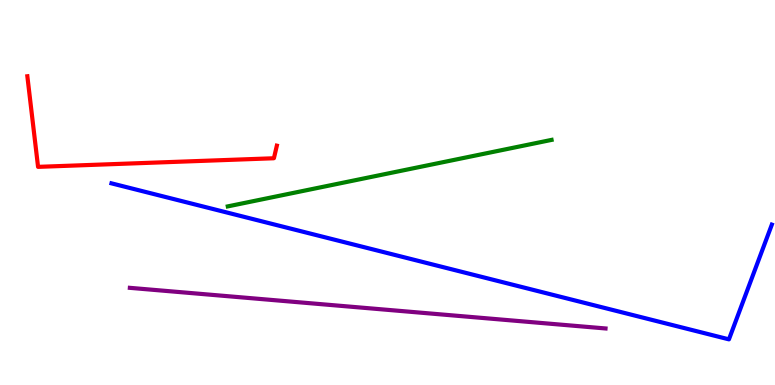[{'lines': ['blue', 'red'], 'intersections': []}, {'lines': ['green', 'red'], 'intersections': []}, {'lines': ['purple', 'red'], 'intersections': []}, {'lines': ['blue', 'green'], 'intersections': []}, {'lines': ['blue', 'purple'], 'intersections': []}, {'lines': ['green', 'purple'], 'intersections': []}]